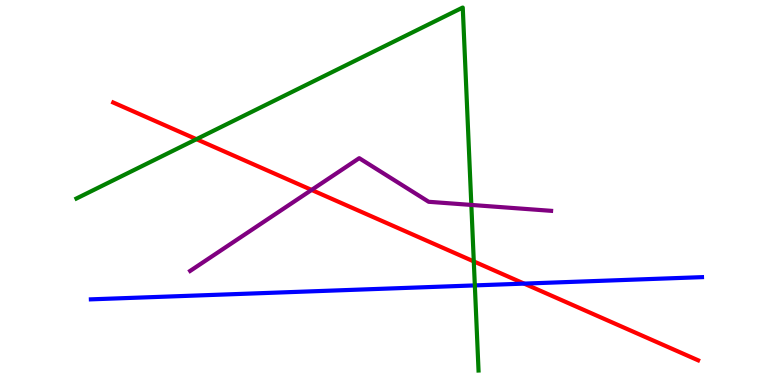[{'lines': ['blue', 'red'], 'intersections': [{'x': 6.76, 'y': 2.63}]}, {'lines': ['green', 'red'], 'intersections': [{'x': 2.53, 'y': 6.38}, {'x': 6.11, 'y': 3.21}]}, {'lines': ['purple', 'red'], 'intersections': [{'x': 4.02, 'y': 5.07}]}, {'lines': ['blue', 'green'], 'intersections': [{'x': 6.13, 'y': 2.59}]}, {'lines': ['blue', 'purple'], 'intersections': []}, {'lines': ['green', 'purple'], 'intersections': [{'x': 6.08, 'y': 4.68}]}]